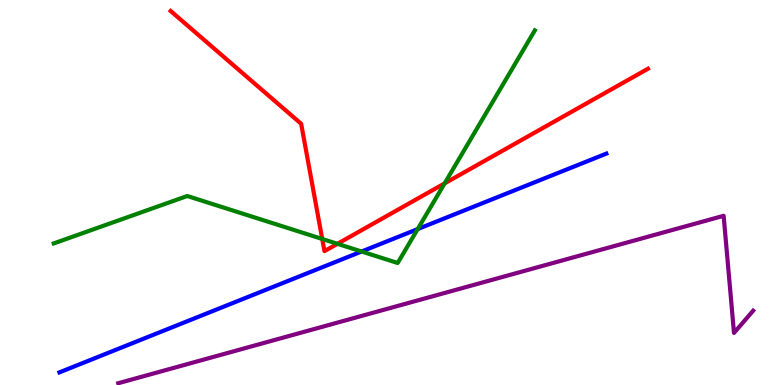[{'lines': ['blue', 'red'], 'intersections': []}, {'lines': ['green', 'red'], 'intersections': [{'x': 4.16, 'y': 3.79}, {'x': 4.35, 'y': 3.67}, {'x': 5.74, 'y': 5.24}]}, {'lines': ['purple', 'red'], 'intersections': []}, {'lines': ['blue', 'green'], 'intersections': [{'x': 4.67, 'y': 3.47}, {'x': 5.39, 'y': 4.05}]}, {'lines': ['blue', 'purple'], 'intersections': []}, {'lines': ['green', 'purple'], 'intersections': []}]